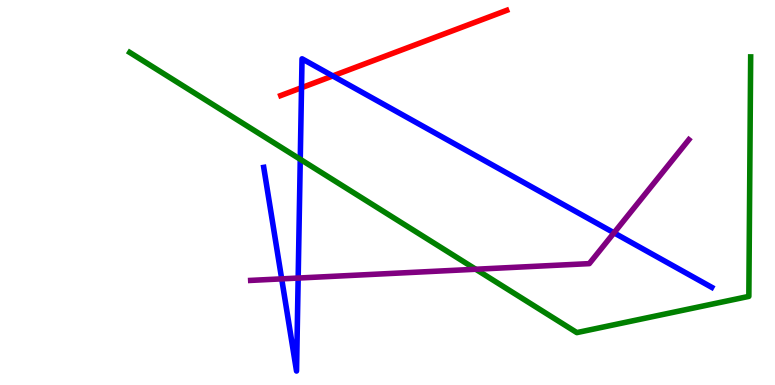[{'lines': ['blue', 'red'], 'intersections': [{'x': 3.89, 'y': 7.72}, {'x': 4.29, 'y': 8.03}]}, {'lines': ['green', 'red'], 'intersections': []}, {'lines': ['purple', 'red'], 'intersections': []}, {'lines': ['blue', 'green'], 'intersections': [{'x': 3.87, 'y': 5.86}]}, {'lines': ['blue', 'purple'], 'intersections': [{'x': 3.63, 'y': 2.76}, {'x': 3.85, 'y': 2.78}, {'x': 7.92, 'y': 3.95}]}, {'lines': ['green', 'purple'], 'intersections': [{'x': 6.14, 'y': 3.01}]}]